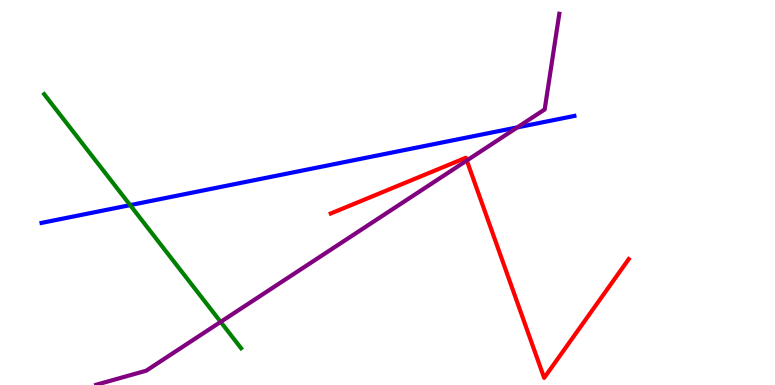[{'lines': ['blue', 'red'], 'intersections': []}, {'lines': ['green', 'red'], 'intersections': []}, {'lines': ['purple', 'red'], 'intersections': [{'x': 6.02, 'y': 5.83}]}, {'lines': ['blue', 'green'], 'intersections': [{'x': 1.68, 'y': 4.67}]}, {'lines': ['blue', 'purple'], 'intersections': [{'x': 6.67, 'y': 6.69}]}, {'lines': ['green', 'purple'], 'intersections': [{'x': 2.85, 'y': 1.64}]}]